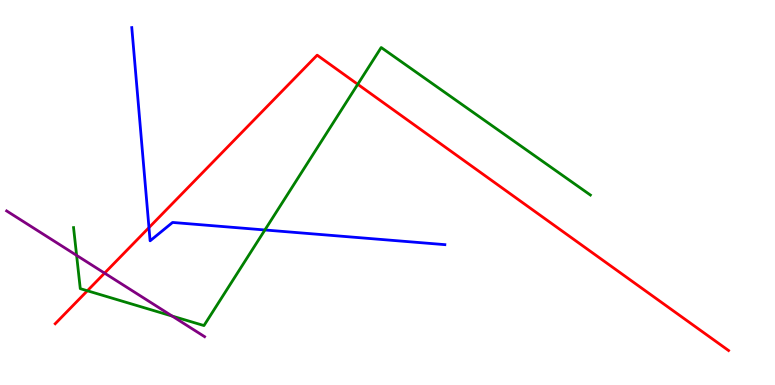[{'lines': ['blue', 'red'], 'intersections': [{'x': 1.92, 'y': 4.09}]}, {'lines': ['green', 'red'], 'intersections': [{'x': 1.13, 'y': 2.45}, {'x': 4.62, 'y': 7.81}]}, {'lines': ['purple', 'red'], 'intersections': [{'x': 1.35, 'y': 2.91}]}, {'lines': ['blue', 'green'], 'intersections': [{'x': 3.42, 'y': 4.03}]}, {'lines': ['blue', 'purple'], 'intersections': []}, {'lines': ['green', 'purple'], 'intersections': [{'x': 0.988, 'y': 3.37}, {'x': 2.22, 'y': 1.79}]}]